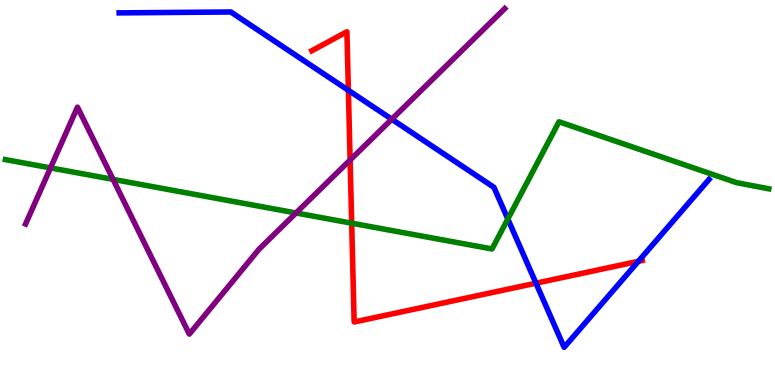[{'lines': ['blue', 'red'], 'intersections': [{'x': 4.5, 'y': 7.65}, {'x': 6.92, 'y': 2.64}, {'x': 8.24, 'y': 3.21}]}, {'lines': ['green', 'red'], 'intersections': [{'x': 4.54, 'y': 4.2}]}, {'lines': ['purple', 'red'], 'intersections': [{'x': 4.52, 'y': 5.84}]}, {'lines': ['blue', 'green'], 'intersections': [{'x': 6.55, 'y': 4.31}]}, {'lines': ['blue', 'purple'], 'intersections': [{'x': 5.06, 'y': 6.9}]}, {'lines': ['green', 'purple'], 'intersections': [{'x': 0.652, 'y': 5.64}, {'x': 1.46, 'y': 5.34}, {'x': 3.82, 'y': 4.47}]}]